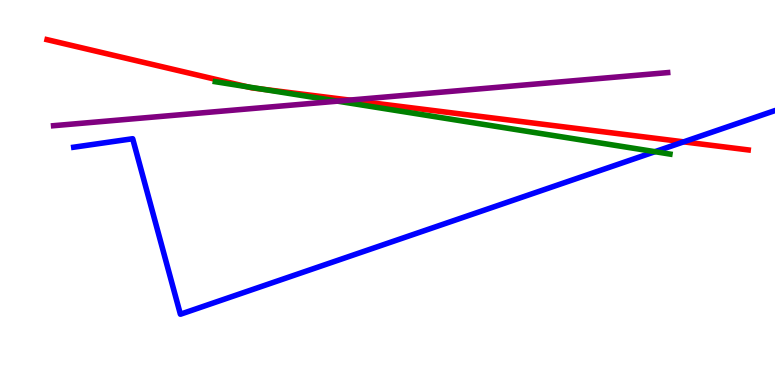[{'lines': ['blue', 'red'], 'intersections': [{'x': 8.82, 'y': 6.32}]}, {'lines': ['green', 'red'], 'intersections': [{'x': 3.19, 'y': 7.75}, {'x': 3.38, 'y': 7.69}]}, {'lines': ['purple', 'red'], 'intersections': [{'x': 4.51, 'y': 7.4}]}, {'lines': ['blue', 'green'], 'intersections': [{'x': 8.45, 'y': 6.06}]}, {'lines': ['blue', 'purple'], 'intersections': []}, {'lines': ['green', 'purple'], 'intersections': [{'x': 4.35, 'y': 7.37}]}]